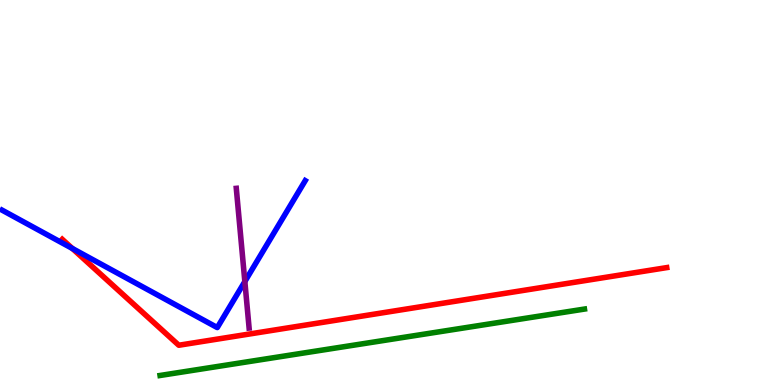[{'lines': ['blue', 'red'], 'intersections': [{'x': 0.933, 'y': 3.55}]}, {'lines': ['green', 'red'], 'intersections': []}, {'lines': ['purple', 'red'], 'intersections': []}, {'lines': ['blue', 'green'], 'intersections': []}, {'lines': ['blue', 'purple'], 'intersections': [{'x': 3.16, 'y': 2.69}]}, {'lines': ['green', 'purple'], 'intersections': []}]